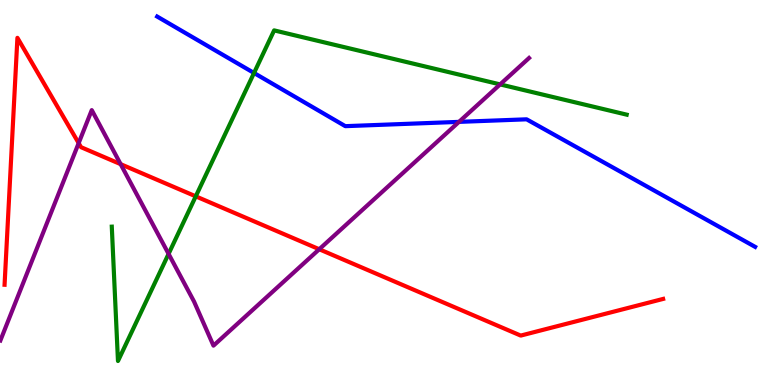[{'lines': ['blue', 'red'], 'intersections': []}, {'lines': ['green', 'red'], 'intersections': [{'x': 2.53, 'y': 4.9}]}, {'lines': ['purple', 'red'], 'intersections': [{'x': 1.02, 'y': 6.28}, {'x': 1.56, 'y': 5.74}, {'x': 4.12, 'y': 3.53}]}, {'lines': ['blue', 'green'], 'intersections': [{'x': 3.28, 'y': 8.1}]}, {'lines': ['blue', 'purple'], 'intersections': [{'x': 5.92, 'y': 6.83}]}, {'lines': ['green', 'purple'], 'intersections': [{'x': 2.18, 'y': 3.41}, {'x': 6.45, 'y': 7.81}]}]